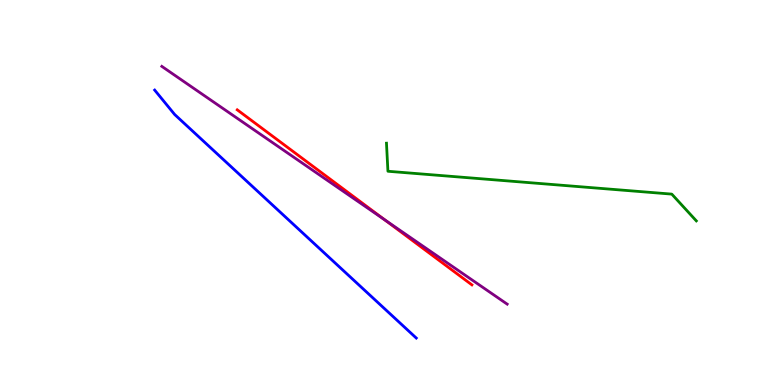[{'lines': ['blue', 'red'], 'intersections': []}, {'lines': ['green', 'red'], 'intersections': []}, {'lines': ['purple', 'red'], 'intersections': [{'x': 4.96, 'y': 4.29}]}, {'lines': ['blue', 'green'], 'intersections': []}, {'lines': ['blue', 'purple'], 'intersections': []}, {'lines': ['green', 'purple'], 'intersections': []}]